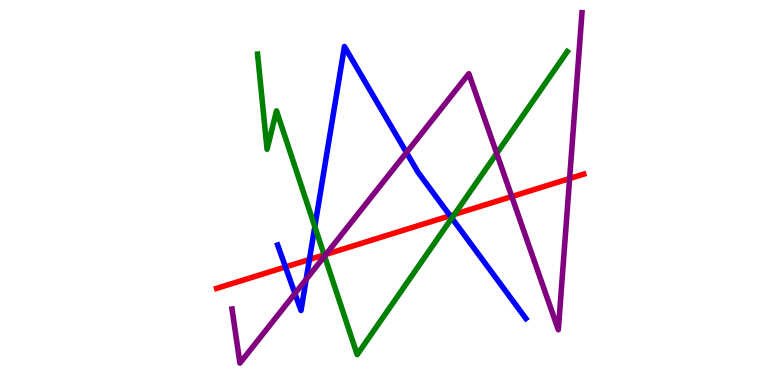[{'lines': ['blue', 'red'], 'intersections': [{'x': 3.68, 'y': 3.07}, {'x': 3.99, 'y': 3.26}, {'x': 5.81, 'y': 4.4}]}, {'lines': ['green', 'red'], 'intersections': [{'x': 4.18, 'y': 3.38}, {'x': 5.86, 'y': 4.43}]}, {'lines': ['purple', 'red'], 'intersections': [{'x': 4.21, 'y': 3.39}, {'x': 6.6, 'y': 4.89}, {'x': 7.35, 'y': 5.36}]}, {'lines': ['blue', 'green'], 'intersections': [{'x': 4.06, 'y': 4.11}, {'x': 5.83, 'y': 4.34}]}, {'lines': ['blue', 'purple'], 'intersections': [{'x': 3.81, 'y': 2.38}, {'x': 3.95, 'y': 2.74}, {'x': 5.24, 'y': 6.04}]}, {'lines': ['green', 'purple'], 'intersections': [{'x': 4.19, 'y': 3.35}, {'x': 6.41, 'y': 6.02}]}]